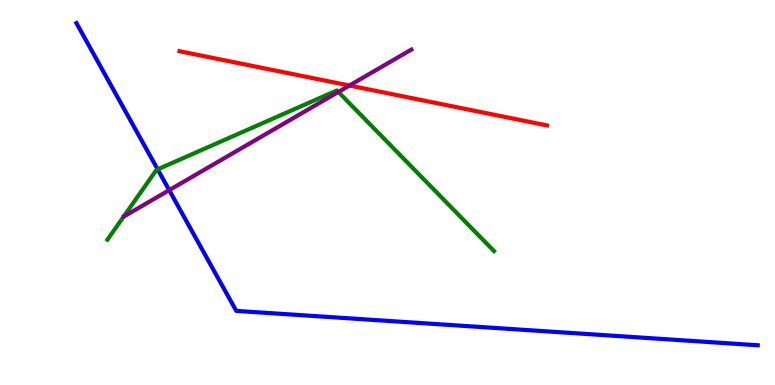[{'lines': ['blue', 'red'], 'intersections': []}, {'lines': ['green', 'red'], 'intersections': []}, {'lines': ['purple', 'red'], 'intersections': [{'x': 4.51, 'y': 7.78}]}, {'lines': ['blue', 'green'], 'intersections': [{'x': 2.03, 'y': 5.6}]}, {'lines': ['blue', 'purple'], 'intersections': [{'x': 2.18, 'y': 5.06}]}, {'lines': ['green', 'purple'], 'intersections': [{'x': 4.37, 'y': 7.61}]}]